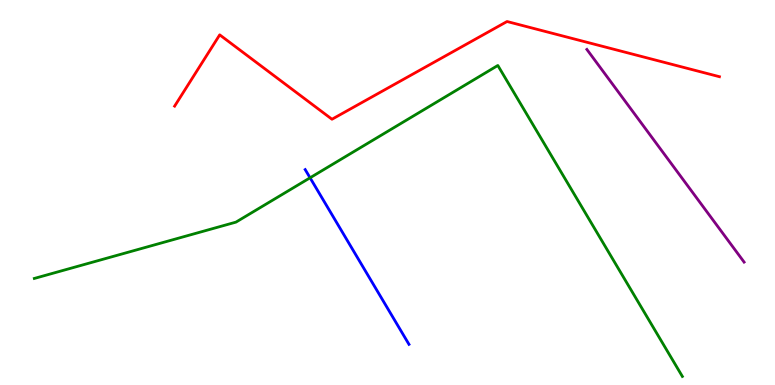[{'lines': ['blue', 'red'], 'intersections': []}, {'lines': ['green', 'red'], 'intersections': []}, {'lines': ['purple', 'red'], 'intersections': []}, {'lines': ['blue', 'green'], 'intersections': [{'x': 4.0, 'y': 5.38}]}, {'lines': ['blue', 'purple'], 'intersections': []}, {'lines': ['green', 'purple'], 'intersections': []}]